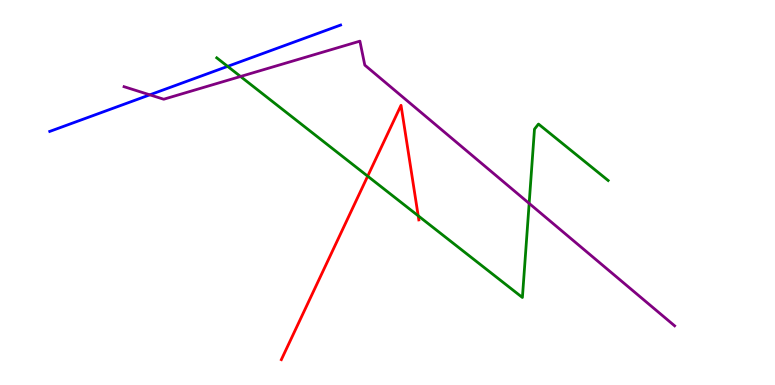[{'lines': ['blue', 'red'], 'intersections': []}, {'lines': ['green', 'red'], 'intersections': [{'x': 4.74, 'y': 5.42}, {'x': 5.4, 'y': 4.4}]}, {'lines': ['purple', 'red'], 'intersections': []}, {'lines': ['blue', 'green'], 'intersections': [{'x': 2.94, 'y': 8.28}]}, {'lines': ['blue', 'purple'], 'intersections': [{'x': 1.93, 'y': 7.54}]}, {'lines': ['green', 'purple'], 'intersections': [{'x': 3.1, 'y': 8.01}, {'x': 6.83, 'y': 4.72}]}]